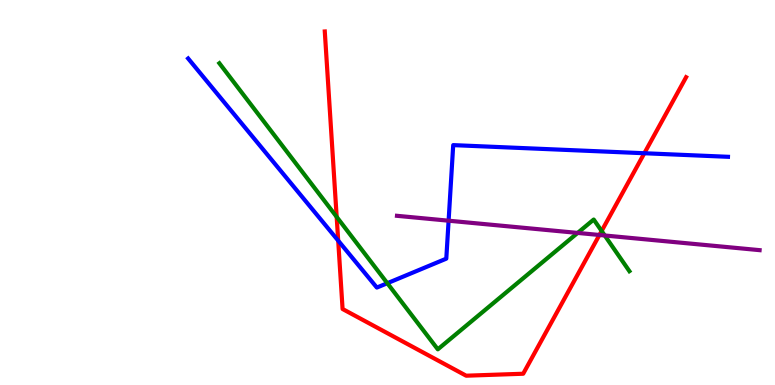[{'lines': ['blue', 'red'], 'intersections': [{'x': 4.36, 'y': 3.75}, {'x': 8.31, 'y': 6.02}]}, {'lines': ['green', 'red'], 'intersections': [{'x': 4.34, 'y': 4.37}, {'x': 7.76, 'y': 4.0}]}, {'lines': ['purple', 'red'], 'intersections': [{'x': 7.73, 'y': 3.9}]}, {'lines': ['blue', 'green'], 'intersections': [{'x': 5.0, 'y': 2.64}]}, {'lines': ['blue', 'purple'], 'intersections': [{'x': 5.79, 'y': 4.27}]}, {'lines': ['green', 'purple'], 'intersections': [{'x': 7.45, 'y': 3.95}, {'x': 7.8, 'y': 3.88}]}]